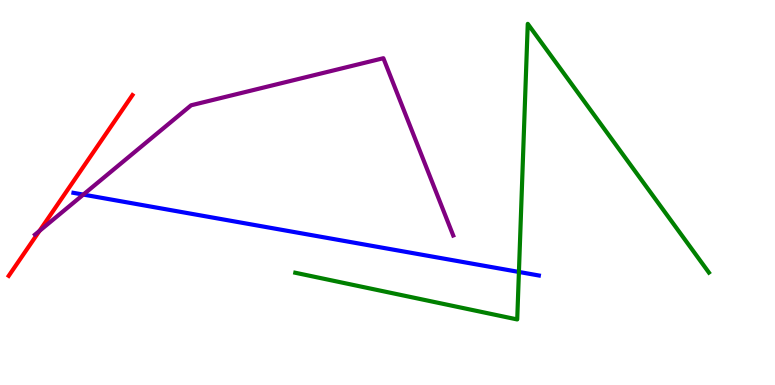[{'lines': ['blue', 'red'], 'intersections': []}, {'lines': ['green', 'red'], 'intersections': []}, {'lines': ['purple', 'red'], 'intersections': [{'x': 0.509, 'y': 4.0}]}, {'lines': ['blue', 'green'], 'intersections': [{'x': 6.7, 'y': 2.94}]}, {'lines': ['blue', 'purple'], 'intersections': [{'x': 1.08, 'y': 4.95}]}, {'lines': ['green', 'purple'], 'intersections': []}]